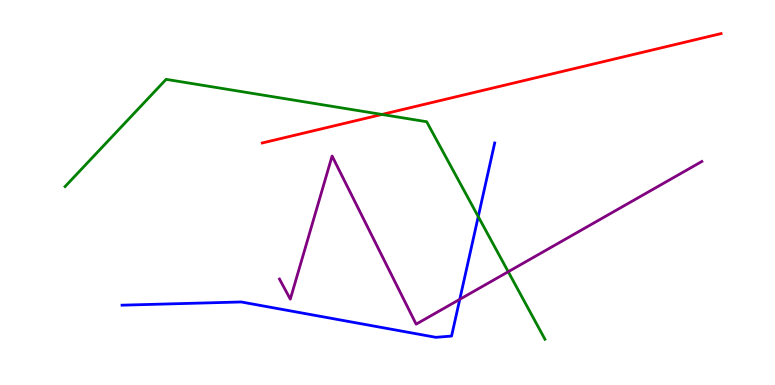[{'lines': ['blue', 'red'], 'intersections': []}, {'lines': ['green', 'red'], 'intersections': [{'x': 4.93, 'y': 7.03}]}, {'lines': ['purple', 'red'], 'intersections': []}, {'lines': ['blue', 'green'], 'intersections': [{'x': 6.17, 'y': 4.37}]}, {'lines': ['blue', 'purple'], 'intersections': [{'x': 5.93, 'y': 2.23}]}, {'lines': ['green', 'purple'], 'intersections': [{'x': 6.56, 'y': 2.94}]}]